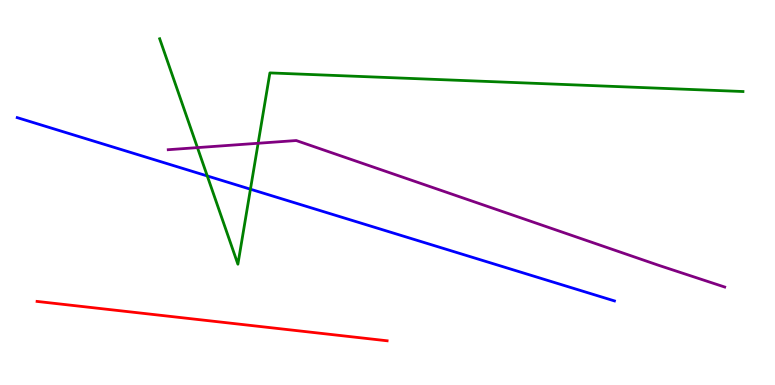[{'lines': ['blue', 'red'], 'intersections': []}, {'lines': ['green', 'red'], 'intersections': []}, {'lines': ['purple', 'red'], 'intersections': []}, {'lines': ['blue', 'green'], 'intersections': [{'x': 2.67, 'y': 5.43}, {'x': 3.23, 'y': 5.09}]}, {'lines': ['blue', 'purple'], 'intersections': []}, {'lines': ['green', 'purple'], 'intersections': [{'x': 2.55, 'y': 6.17}, {'x': 3.33, 'y': 6.28}]}]